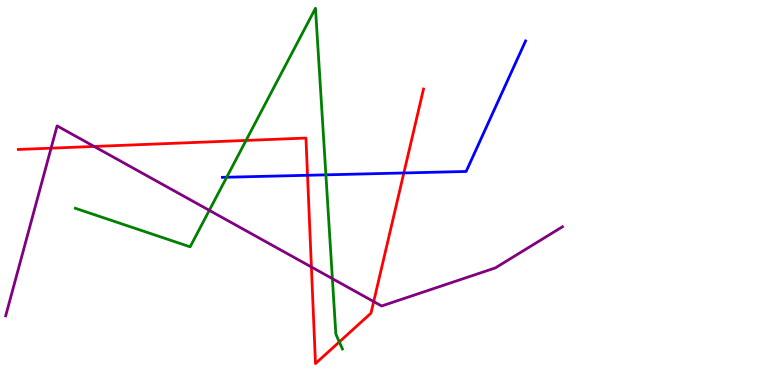[{'lines': ['blue', 'red'], 'intersections': [{'x': 3.97, 'y': 5.45}, {'x': 5.21, 'y': 5.51}]}, {'lines': ['green', 'red'], 'intersections': [{'x': 3.17, 'y': 6.35}, {'x': 4.38, 'y': 1.12}]}, {'lines': ['purple', 'red'], 'intersections': [{'x': 0.659, 'y': 6.15}, {'x': 1.22, 'y': 6.2}, {'x': 4.02, 'y': 3.06}, {'x': 4.82, 'y': 2.17}]}, {'lines': ['blue', 'green'], 'intersections': [{'x': 2.93, 'y': 5.4}, {'x': 4.21, 'y': 5.46}]}, {'lines': ['blue', 'purple'], 'intersections': []}, {'lines': ['green', 'purple'], 'intersections': [{'x': 2.7, 'y': 4.54}, {'x': 4.29, 'y': 2.76}]}]